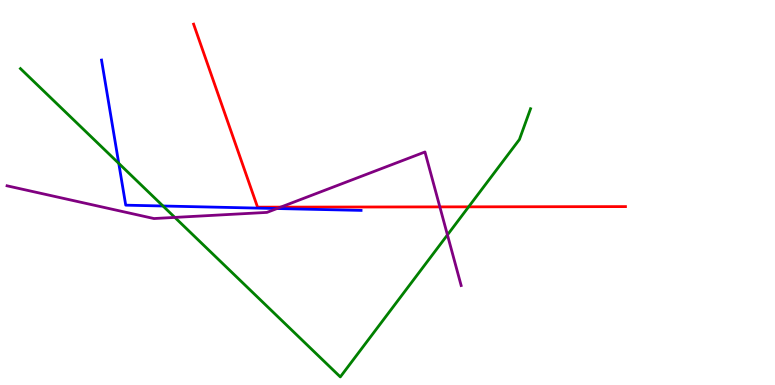[{'lines': ['blue', 'red'], 'intersections': []}, {'lines': ['green', 'red'], 'intersections': [{'x': 6.05, 'y': 4.63}]}, {'lines': ['purple', 'red'], 'intersections': [{'x': 3.62, 'y': 4.62}, {'x': 5.68, 'y': 4.63}]}, {'lines': ['blue', 'green'], 'intersections': [{'x': 1.53, 'y': 5.76}, {'x': 2.1, 'y': 4.65}]}, {'lines': ['blue', 'purple'], 'intersections': [{'x': 3.57, 'y': 4.58}]}, {'lines': ['green', 'purple'], 'intersections': [{'x': 2.26, 'y': 4.35}, {'x': 5.77, 'y': 3.9}]}]